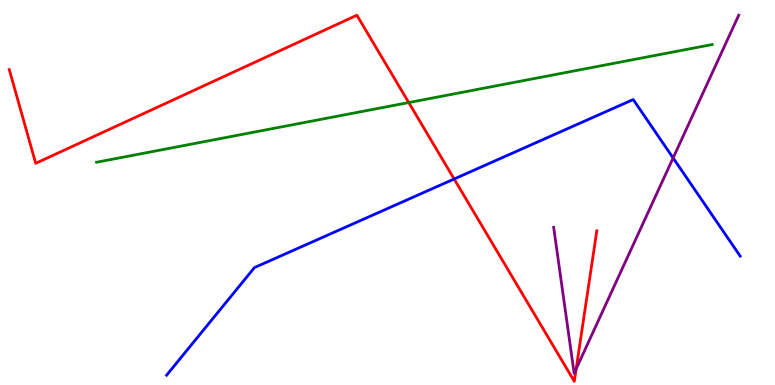[{'lines': ['blue', 'red'], 'intersections': [{'x': 5.86, 'y': 5.35}]}, {'lines': ['green', 'red'], 'intersections': [{'x': 5.27, 'y': 7.34}]}, {'lines': ['purple', 'red'], 'intersections': [{'x': 7.43, 'y': 0.417}]}, {'lines': ['blue', 'green'], 'intersections': []}, {'lines': ['blue', 'purple'], 'intersections': [{'x': 8.69, 'y': 5.9}]}, {'lines': ['green', 'purple'], 'intersections': []}]